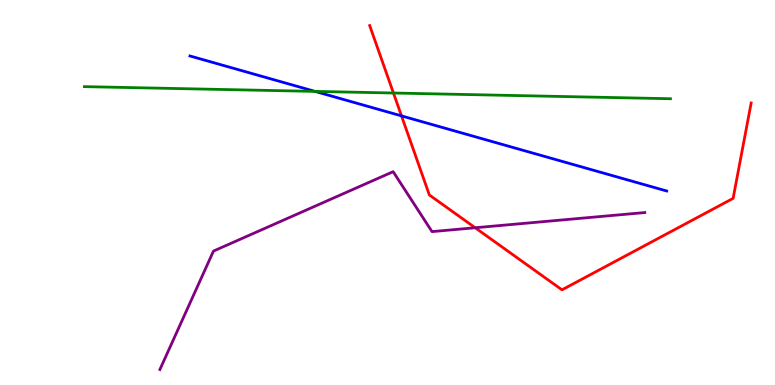[{'lines': ['blue', 'red'], 'intersections': [{'x': 5.18, 'y': 6.99}]}, {'lines': ['green', 'red'], 'intersections': [{'x': 5.08, 'y': 7.58}]}, {'lines': ['purple', 'red'], 'intersections': [{'x': 6.13, 'y': 4.08}]}, {'lines': ['blue', 'green'], 'intersections': [{'x': 4.06, 'y': 7.63}]}, {'lines': ['blue', 'purple'], 'intersections': []}, {'lines': ['green', 'purple'], 'intersections': []}]